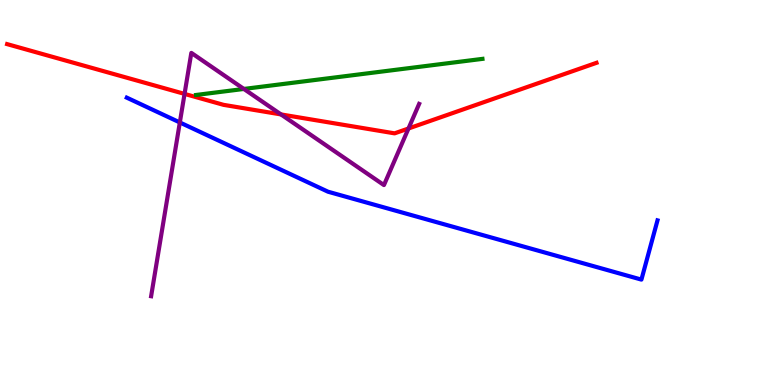[{'lines': ['blue', 'red'], 'intersections': []}, {'lines': ['green', 'red'], 'intersections': []}, {'lines': ['purple', 'red'], 'intersections': [{'x': 2.38, 'y': 7.56}, {'x': 3.63, 'y': 7.03}, {'x': 5.27, 'y': 6.66}]}, {'lines': ['blue', 'green'], 'intersections': []}, {'lines': ['blue', 'purple'], 'intersections': [{'x': 2.32, 'y': 6.82}]}, {'lines': ['green', 'purple'], 'intersections': [{'x': 3.15, 'y': 7.69}]}]